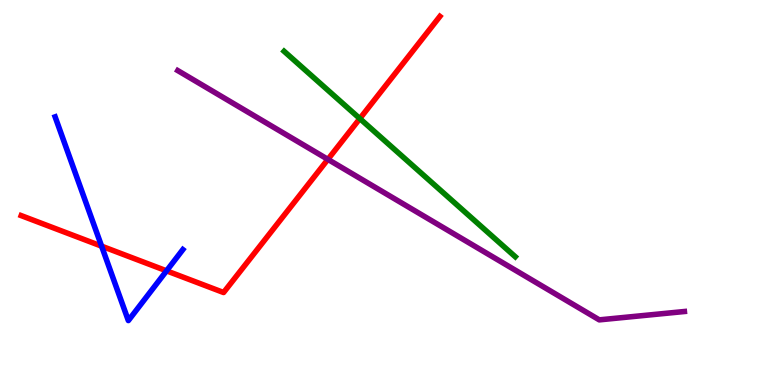[{'lines': ['blue', 'red'], 'intersections': [{'x': 1.31, 'y': 3.61}, {'x': 2.15, 'y': 2.97}]}, {'lines': ['green', 'red'], 'intersections': [{'x': 4.64, 'y': 6.92}]}, {'lines': ['purple', 'red'], 'intersections': [{'x': 4.23, 'y': 5.86}]}, {'lines': ['blue', 'green'], 'intersections': []}, {'lines': ['blue', 'purple'], 'intersections': []}, {'lines': ['green', 'purple'], 'intersections': []}]